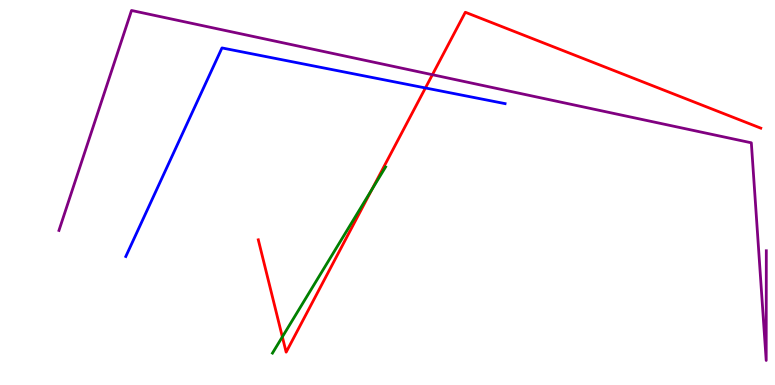[{'lines': ['blue', 'red'], 'intersections': [{'x': 5.49, 'y': 7.72}]}, {'lines': ['green', 'red'], 'intersections': [{'x': 3.64, 'y': 1.25}, {'x': 4.8, 'y': 5.08}]}, {'lines': ['purple', 'red'], 'intersections': [{'x': 5.58, 'y': 8.06}]}, {'lines': ['blue', 'green'], 'intersections': []}, {'lines': ['blue', 'purple'], 'intersections': []}, {'lines': ['green', 'purple'], 'intersections': []}]